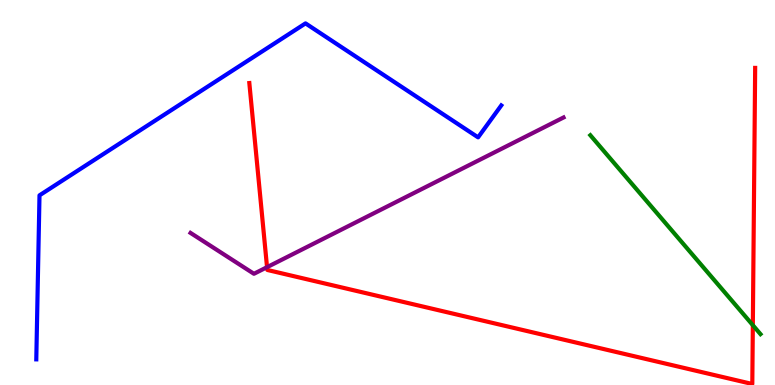[{'lines': ['blue', 'red'], 'intersections': []}, {'lines': ['green', 'red'], 'intersections': [{'x': 9.71, 'y': 1.55}]}, {'lines': ['purple', 'red'], 'intersections': [{'x': 3.45, 'y': 3.06}]}, {'lines': ['blue', 'green'], 'intersections': []}, {'lines': ['blue', 'purple'], 'intersections': []}, {'lines': ['green', 'purple'], 'intersections': []}]